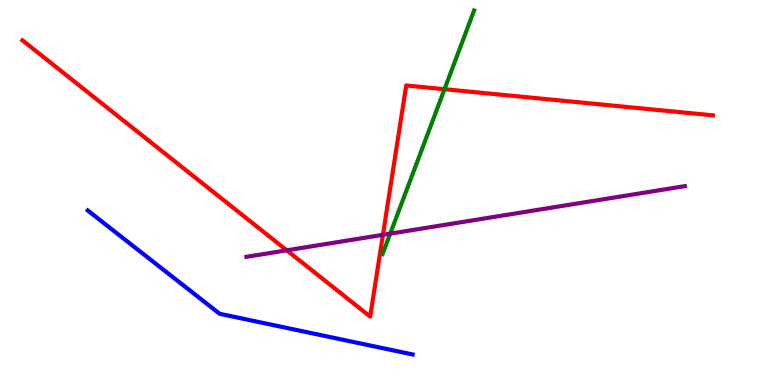[{'lines': ['blue', 'red'], 'intersections': []}, {'lines': ['green', 'red'], 'intersections': [{'x': 5.74, 'y': 7.68}]}, {'lines': ['purple', 'red'], 'intersections': [{'x': 3.7, 'y': 3.5}, {'x': 4.94, 'y': 3.9}]}, {'lines': ['blue', 'green'], 'intersections': []}, {'lines': ['blue', 'purple'], 'intersections': []}, {'lines': ['green', 'purple'], 'intersections': [{'x': 5.04, 'y': 3.93}]}]